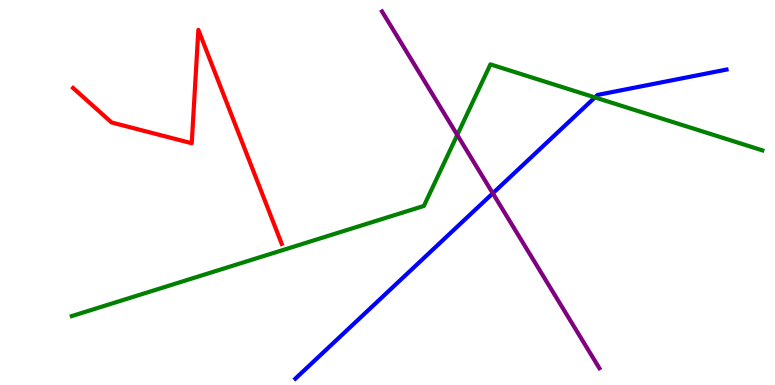[{'lines': ['blue', 'red'], 'intersections': []}, {'lines': ['green', 'red'], 'intersections': []}, {'lines': ['purple', 'red'], 'intersections': []}, {'lines': ['blue', 'green'], 'intersections': [{'x': 7.68, 'y': 7.47}]}, {'lines': ['blue', 'purple'], 'intersections': [{'x': 6.36, 'y': 4.98}]}, {'lines': ['green', 'purple'], 'intersections': [{'x': 5.9, 'y': 6.5}]}]